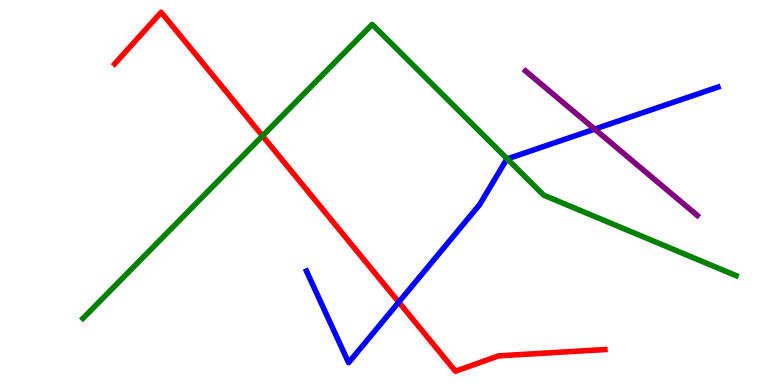[{'lines': ['blue', 'red'], 'intersections': [{'x': 5.15, 'y': 2.15}]}, {'lines': ['green', 'red'], 'intersections': [{'x': 3.39, 'y': 6.47}]}, {'lines': ['purple', 'red'], 'intersections': []}, {'lines': ['blue', 'green'], 'intersections': [{'x': 6.55, 'y': 5.87}]}, {'lines': ['blue', 'purple'], 'intersections': [{'x': 7.67, 'y': 6.65}]}, {'lines': ['green', 'purple'], 'intersections': []}]